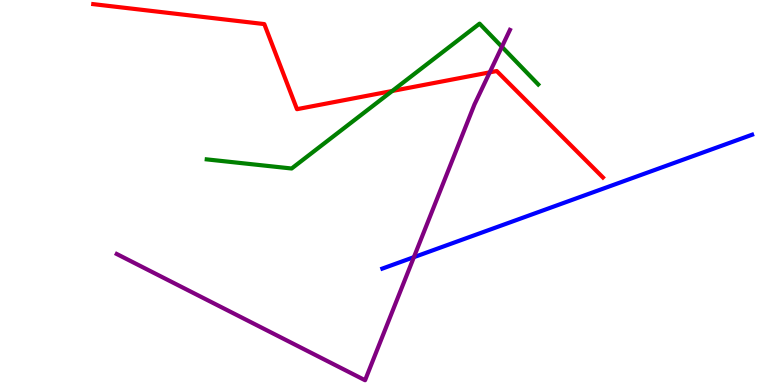[{'lines': ['blue', 'red'], 'intersections': []}, {'lines': ['green', 'red'], 'intersections': [{'x': 5.06, 'y': 7.64}]}, {'lines': ['purple', 'red'], 'intersections': [{'x': 6.32, 'y': 8.12}]}, {'lines': ['blue', 'green'], 'intersections': []}, {'lines': ['blue', 'purple'], 'intersections': [{'x': 5.34, 'y': 3.32}]}, {'lines': ['green', 'purple'], 'intersections': [{'x': 6.48, 'y': 8.78}]}]